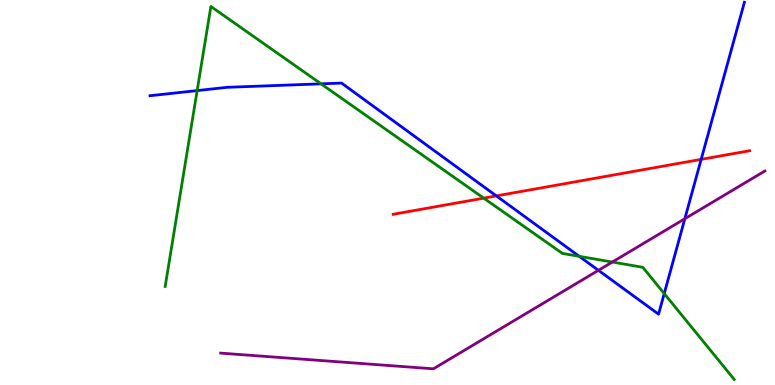[{'lines': ['blue', 'red'], 'intersections': [{'x': 6.4, 'y': 4.91}, {'x': 9.05, 'y': 5.86}]}, {'lines': ['green', 'red'], 'intersections': [{'x': 6.24, 'y': 4.85}]}, {'lines': ['purple', 'red'], 'intersections': []}, {'lines': ['blue', 'green'], 'intersections': [{'x': 2.54, 'y': 7.65}, {'x': 4.14, 'y': 7.82}, {'x': 7.47, 'y': 3.34}, {'x': 8.57, 'y': 2.37}]}, {'lines': ['blue', 'purple'], 'intersections': [{'x': 7.72, 'y': 2.98}, {'x': 8.84, 'y': 4.32}]}, {'lines': ['green', 'purple'], 'intersections': [{'x': 7.9, 'y': 3.19}]}]